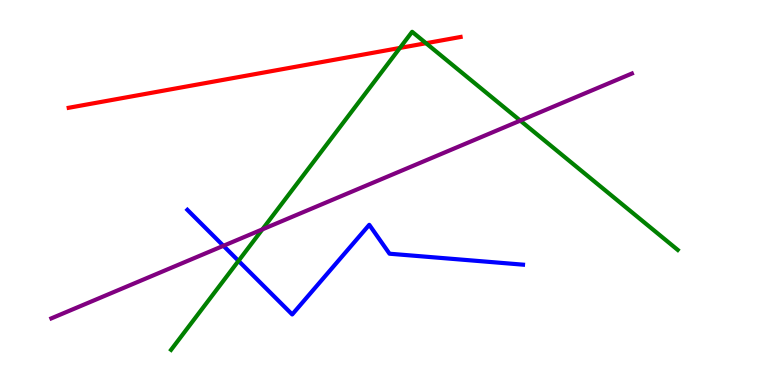[{'lines': ['blue', 'red'], 'intersections': []}, {'lines': ['green', 'red'], 'intersections': [{'x': 5.16, 'y': 8.75}, {'x': 5.5, 'y': 8.88}]}, {'lines': ['purple', 'red'], 'intersections': []}, {'lines': ['blue', 'green'], 'intersections': [{'x': 3.08, 'y': 3.22}]}, {'lines': ['blue', 'purple'], 'intersections': [{'x': 2.88, 'y': 3.62}]}, {'lines': ['green', 'purple'], 'intersections': [{'x': 3.39, 'y': 4.04}, {'x': 6.71, 'y': 6.87}]}]